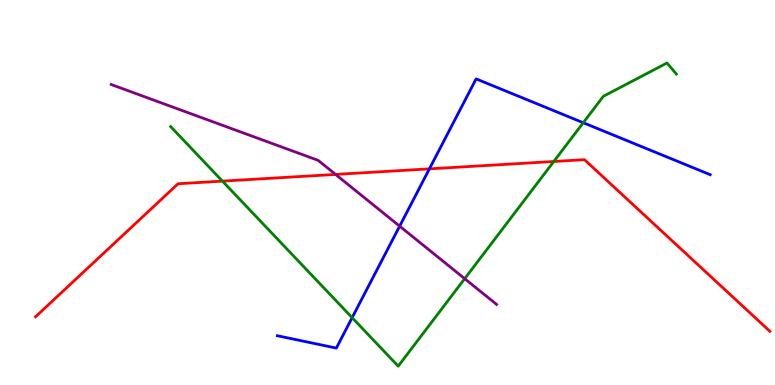[{'lines': ['blue', 'red'], 'intersections': [{'x': 5.54, 'y': 5.61}]}, {'lines': ['green', 'red'], 'intersections': [{'x': 2.87, 'y': 5.3}, {'x': 7.15, 'y': 5.81}]}, {'lines': ['purple', 'red'], 'intersections': [{'x': 4.33, 'y': 5.47}]}, {'lines': ['blue', 'green'], 'intersections': [{'x': 4.54, 'y': 1.75}, {'x': 7.53, 'y': 6.81}]}, {'lines': ['blue', 'purple'], 'intersections': [{'x': 5.16, 'y': 4.13}]}, {'lines': ['green', 'purple'], 'intersections': [{'x': 6.0, 'y': 2.76}]}]